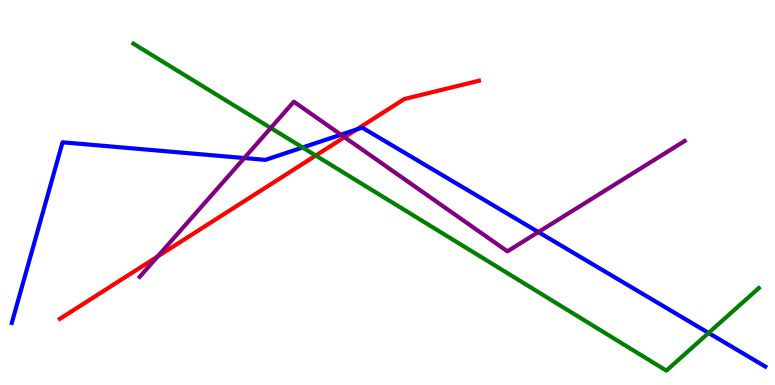[{'lines': ['blue', 'red'], 'intersections': [{'x': 4.6, 'y': 6.64}]}, {'lines': ['green', 'red'], 'intersections': [{'x': 4.07, 'y': 5.96}]}, {'lines': ['purple', 'red'], 'intersections': [{'x': 2.03, 'y': 3.34}, {'x': 4.45, 'y': 6.44}]}, {'lines': ['blue', 'green'], 'intersections': [{'x': 3.9, 'y': 6.17}, {'x': 9.14, 'y': 1.35}]}, {'lines': ['blue', 'purple'], 'intersections': [{'x': 3.15, 'y': 5.89}, {'x': 4.4, 'y': 6.5}, {'x': 6.95, 'y': 3.97}]}, {'lines': ['green', 'purple'], 'intersections': [{'x': 3.49, 'y': 6.68}]}]